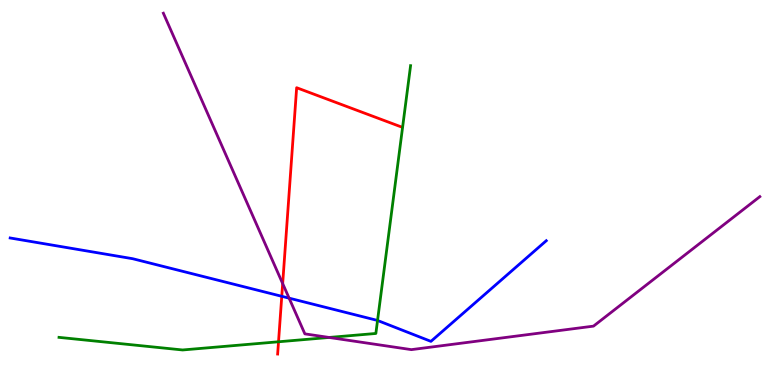[{'lines': ['blue', 'red'], 'intersections': [{'x': 3.64, 'y': 2.3}]}, {'lines': ['green', 'red'], 'intersections': [{'x': 3.59, 'y': 1.12}]}, {'lines': ['purple', 'red'], 'intersections': [{'x': 3.65, 'y': 2.63}]}, {'lines': ['blue', 'green'], 'intersections': [{'x': 4.87, 'y': 1.68}]}, {'lines': ['blue', 'purple'], 'intersections': [{'x': 3.73, 'y': 2.26}]}, {'lines': ['green', 'purple'], 'intersections': [{'x': 4.25, 'y': 1.23}]}]